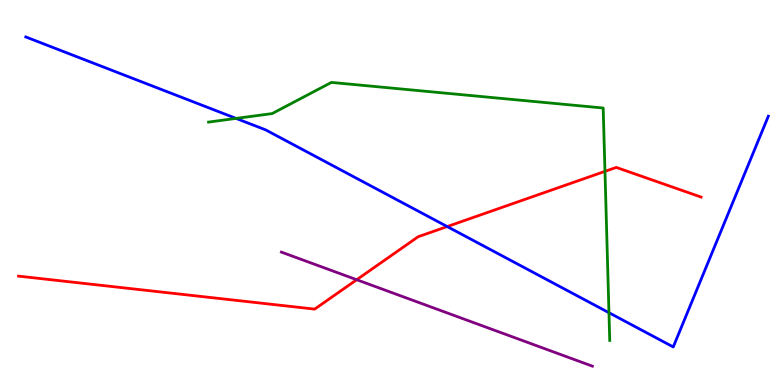[{'lines': ['blue', 'red'], 'intersections': [{'x': 5.77, 'y': 4.12}]}, {'lines': ['green', 'red'], 'intersections': [{'x': 7.81, 'y': 5.55}]}, {'lines': ['purple', 'red'], 'intersections': [{'x': 4.6, 'y': 2.73}]}, {'lines': ['blue', 'green'], 'intersections': [{'x': 3.05, 'y': 6.92}, {'x': 7.86, 'y': 1.88}]}, {'lines': ['blue', 'purple'], 'intersections': []}, {'lines': ['green', 'purple'], 'intersections': []}]